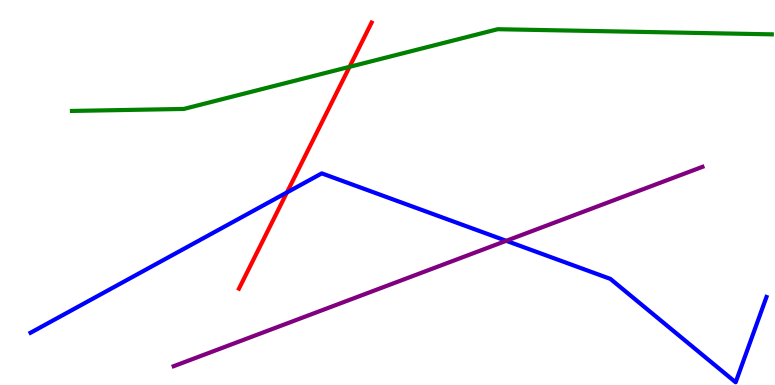[{'lines': ['blue', 'red'], 'intersections': [{'x': 3.7, 'y': 5.0}]}, {'lines': ['green', 'red'], 'intersections': [{'x': 4.51, 'y': 8.26}]}, {'lines': ['purple', 'red'], 'intersections': []}, {'lines': ['blue', 'green'], 'intersections': []}, {'lines': ['blue', 'purple'], 'intersections': [{'x': 6.53, 'y': 3.75}]}, {'lines': ['green', 'purple'], 'intersections': []}]